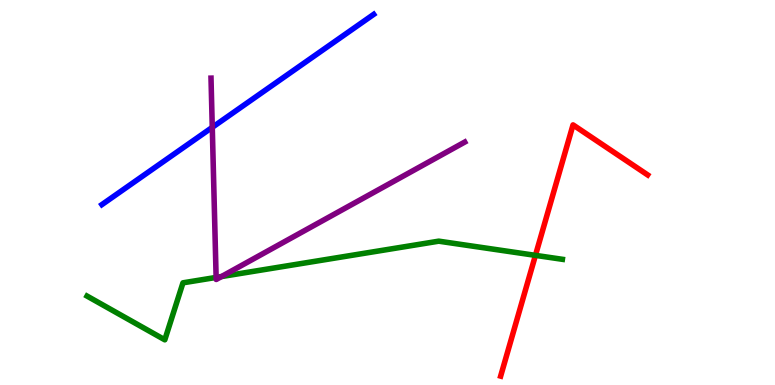[{'lines': ['blue', 'red'], 'intersections': []}, {'lines': ['green', 'red'], 'intersections': [{'x': 6.91, 'y': 3.37}]}, {'lines': ['purple', 'red'], 'intersections': []}, {'lines': ['blue', 'green'], 'intersections': []}, {'lines': ['blue', 'purple'], 'intersections': [{'x': 2.74, 'y': 6.69}]}, {'lines': ['green', 'purple'], 'intersections': [{'x': 2.79, 'y': 2.79}, {'x': 2.86, 'y': 2.82}]}]